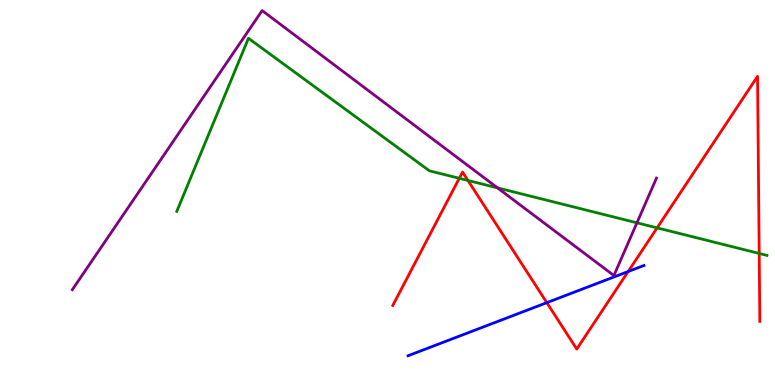[{'lines': ['blue', 'red'], 'intersections': [{'x': 7.06, 'y': 2.14}, {'x': 8.11, 'y': 2.95}]}, {'lines': ['green', 'red'], 'intersections': [{'x': 5.93, 'y': 5.37}, {'x': 6.04, 'y': 5.31}, {'x': 8.48, 'y': 4.08}, {'x': 9.8, 'y': 3.42}]}, {'lines': ['purple', 'red'], 'intersections': []}, {'lines': ['blue', 'green'], 'intersections': []}, {'lines': ['blue', 'purple'], 'intersections': []}, {'lines': ['green', 'purple'], 'intersections': [{'x': 6.42, 'y': 5.12}, {'x': 8.22, 'y': 4.21}]}]